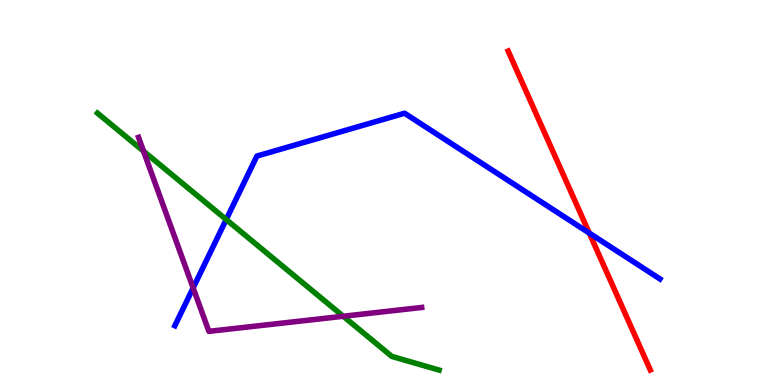[{'lines': ['blue', 'red'], 'intersections': [{'x': 7.6, 'y': 3.95}]}, {'lines': ['green', 'red'], 'intersections': []}, {'lines': ['purple', 'red'], 'intersections': []}, {'lines': ['blue', 'green'], 'intersections': [{'x': 2.92, 'y': 4.3}]}, {'lines': ['blue', 'purple'], 'intersections': [{'x': 2.49, 'y': 2.52}]}, {'lines': ['green', 'purple'], 'intersections': [{'x': 1.85, 'y': 6.07}, {'x': 4.43, 'y': 1.79}]}]